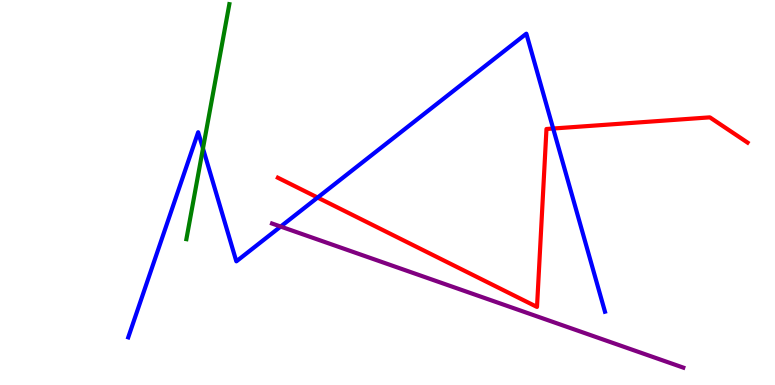[{'lines': ['blue', 'red'], 'intersections': [{'x': 4.1, 'y': 4.87}, {'x': 7.14, 'y': 6.66}]}, {'lines': ['green', 'red'], 'intersections': []}, {'lines': ['purple', 'red'], 'intersections': []}, {'lines': ['blue', 'green'], 'intersections': [{'x': 2.62, 'y': 6.14}]}, {'lines': ['blue', 'purple'], 'intersections': [{'x': 3.62, 'y': 4.12}]}, {'lines': ['green', 'purple'], 'intersections': []}]